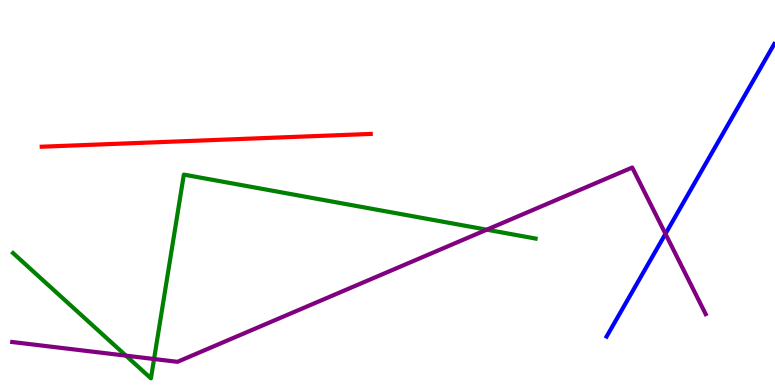[{'lines': ['blue', 'red'], 'intersections': []}, {'lines': ['green', 'red'], 'intersections': []}, {'lines': ['purple', 'red'], 'intersections': []}, {'lines': ['blue', 'green'], 'intersections': []}, {'lines': ['blue', 'purple'], 'intersections': [{'x': 8.59, 'y': 3.93}]}, {'lines': ['green', 'purple'], 'intersections': [{'x': 1.63, 'y': 0.762}, {'x': 1.99, 'y': 0.675}, {'x': 6.28, 'y': 4.03}]}]